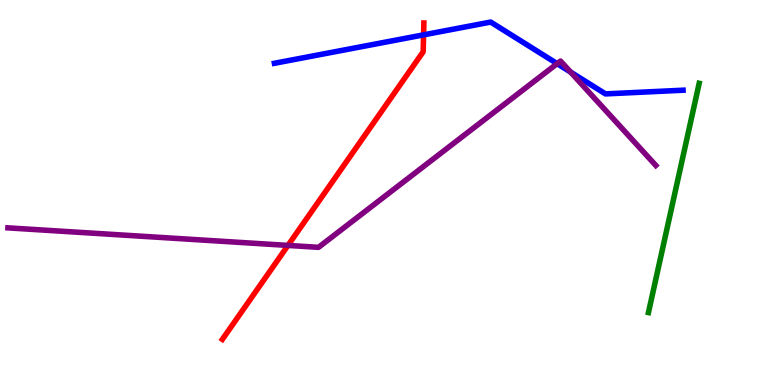[{'lines': ['blue', 'red'], 'intersections': [{'x': 5.47, 'y': 9.09}]}, {'lines': ['green', 'red'], 'intersections': []}, {'lines': ['purple', 'red'], 'intersections': [{'x': 3.72, 'y': 3.63}]}, {'lines': ['blue', 'green'], 'intersections': []}, {'lines': ['blue', 'purple'], 'intersections': [{'x': 7.19, 'y': 8.35}, {'x': 7.36, 'y': 8.13}]}, {'lines': ['green', 'purple'], 'intersections': []}]